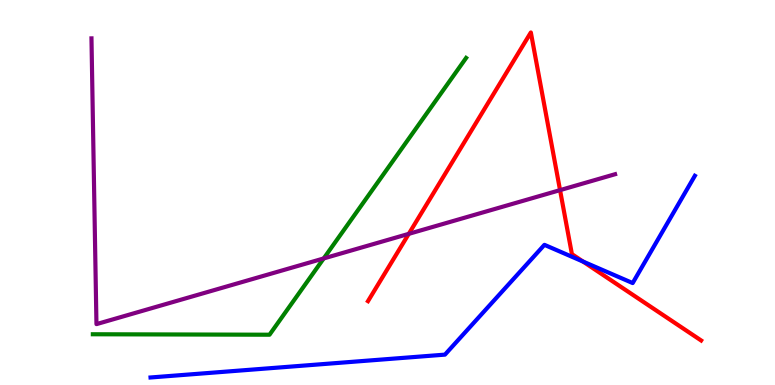[{'lines': ['blue', 'red'], 'intersections': [{'x': 7.52, 'y': 3.21}]}, {'lines': ['green', 'red'], 'intersections': []}, {'lines': ['purple', 'red'], 'intersections': [{'x': 5.27, 'y': 3.93}, {'x': 7.23, 'y': 5.06}]}, {'lines': ['blue', 'green'], 'intersections': []}, {'lines': ['blue', 'purple'], 'intersections': []}, {'lines': ['green', 'purple'], 'intersections': [{'x': 4.18, 'y': 3.29}]}]